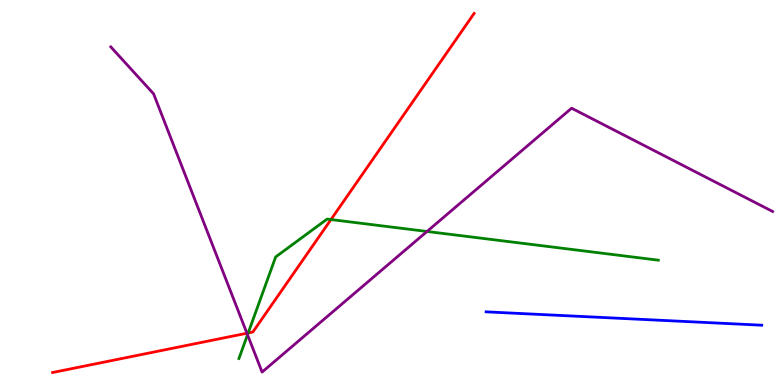[{'lines': ['blue', 'red'], 'intersections': []}, {'lines': ['green', 'red'], 'intersections': [{'x': 3.2, 'y': 1.35}, {'x': 4.27, 'y': 4.3}]}, {'lines': ['purple', 'red'], 'intersections': [{'x': 3.19, 'y': 1.34}]}, {'lines': ['blue', 'green'], 'intersections': []}, {'lines': ['blue', 'purple'], 'intersections': []}, {'lines': ['green', 'purple'], 'intersections': [{'x': 3.19, 'y': 1.31}, {'x': 5.51, 'y': 3.99}]}]